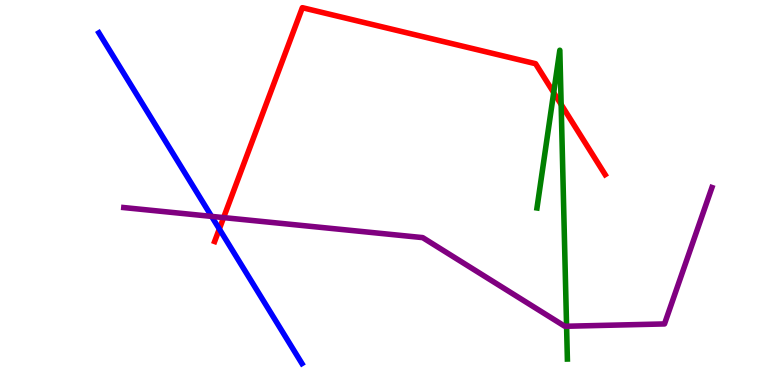[{'lines': ['blue', 'red'], 'intersections': [{'x': 2.83, 'y': 4.05}]}, {'lines': ['green', 'red'], 'intersections': [{'x': 7.14, 'y': 7.6}, {'x': 7.24, 'y': 7.29}]}, {'lines': ['purple', 'red'], 'intersections': [{'x': 2.89, 'y': 4.35}]}, {'lines': ['blue', 'green'], 'intersections': []}, {'lines': ['blue', 'purple'], 'intersections': [{'x': 2.73, 'y': 4.38}]}, {'lines': ['green', 'purple'], 'intersections': [{'x': 7.31, 'y': 1.53}]}]